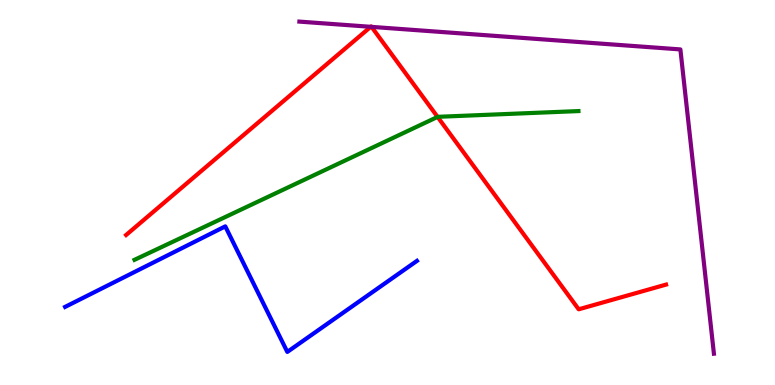[{'lines': ['blue', 'red'], 'intersections': []}, {'lines': ['green', 'red'], 'intersections': [{'x': 5.65, 'y': 6.96}]}, {'lines': ['purple', 'red'], 'intersections': [{'x': 4.78, 'y': 9.3}, {'x': 4.79, 'y': 9.3}]}, {'lines': ['blue', 'green'], 'intersections': []}, {'lines': ['blue', 'purple'], 'intersections': []}, {'lines': ['green', 'purple'], 'intersections': []}]